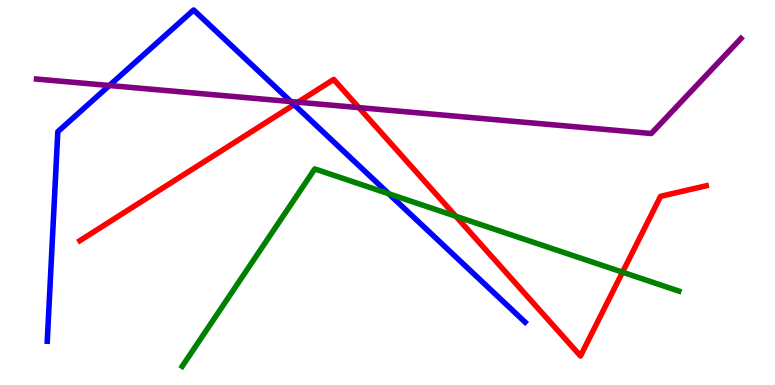[{'lines': ['blue', 'red'], 'intersections': [{'x': 3.79, 'y': 7.28}]}, {'lines': ['green', 'red'], 'intersections': [{'x': 5.88, 'y': 4.38}, {'x': 8.03, 'y': 2.93}]}, {'lines': ['purple', 'red'], 'intersections': [{'x': 3.84, 'y': 7.35}, {'x': 4.63, 'y': 7.21}]}, {'lines': ['blue', 'green'], 'intersections': [{'x': 5.02, 'y': 4.97}]}, {'lines': ['blue', 'purple'], 'intersections': [{'x': 1.41, 'y': 7.78}, {'x': 3.75, 'y': 7.36}]}, {'lines': ['green', 'purple'], 'intersections': []}]